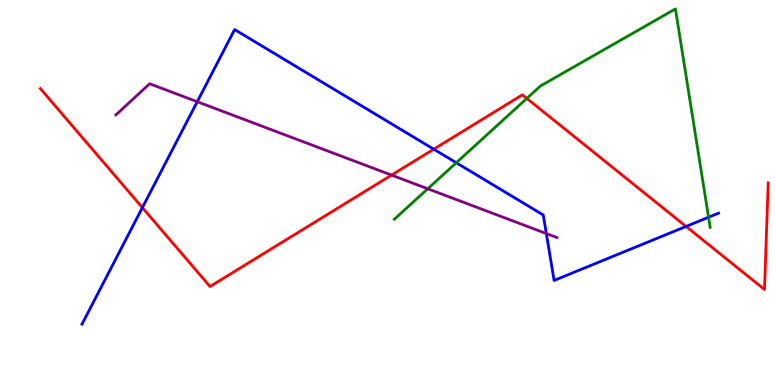[{'lines': ['blue', 'red'], 'intersections': [{'x': 1.84, 'y': 4.61}, {'x': 5.6, 'y': 6.12}, {'x': 8.85, 'y': 4.12}]}, {'lines': ['green', 'red'], 'intersections': [{'x': 6.8, 'y': 7.44}]}, {'lines': ['purple', 'red'], 'intersections': [{'x': 5.05, 'y': 5.45}]}, {'lines': ['blue', 'green'], 'intersections': [{'x': 5.89, 'y': 5.77}, {'x': 9.14, 'y': 4.36}]}, {'lines': ['blue', 'purple'], 'intersections': [{'x': 2.54, 'y': 7.36}, {'x': 7.05, 'y': 3.93}]}, {'lines': ['green', 'purple'], 'intersections': [{'x': 5.52, 'y': 5.1}]}]